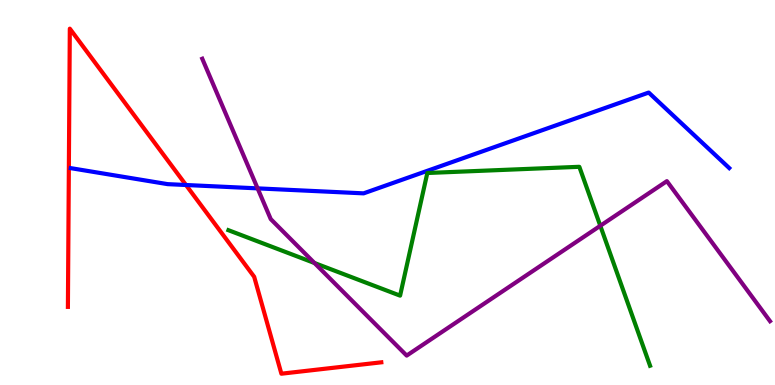[{'lines': ['blue', 'red'], 'intersections': [{'x': 2.4, 'y': 5.19}]}, {'lines': ['green', 'red'], 'intersections': []}, {'lines': ['purple', 'red'], 'intersections': []}, {'lines': ['blue', 'green'], 'intersections': []}, {'lines': ['blue', 'purple'], 'intersections': [{'x': 3.32, 'y': 5.11}]}, {'lines': ['green', 'purple'], 'intersections': [{'x': 4.06, 'y': 3.17}, {'x': 7.75, 'y': 4.14}]}]